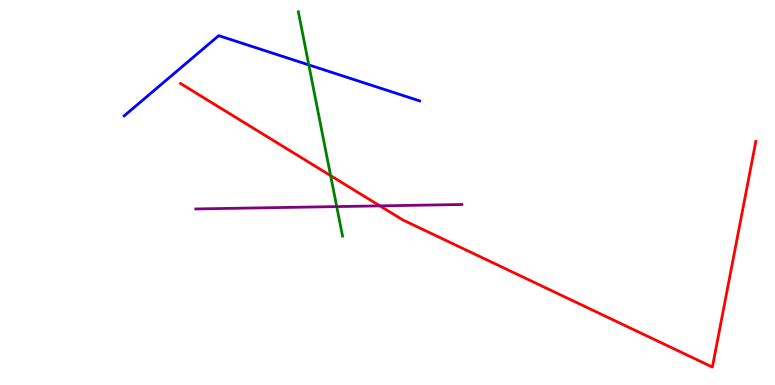[{'lines': ['blue', 'red'], 'intersections': []}, {'lines': ['green', 'red'], 'intersections': [{'x': 4.27, 'y': 5.44}]}, {'lines': ['purple', 'red'], 'intersections': [{'x': 4.9, 'y': 4.65}]}, {'lines': ['blue', 'green'], 'intersections': [{'x': 3.98, 'y': 8.31}]}, {'lines': ['blue', 'purple'], 'intersections': []}, {'lines': ['green', 'purple'], 'intersections': [{'x': 4.34, 'y': 4.63}]}]